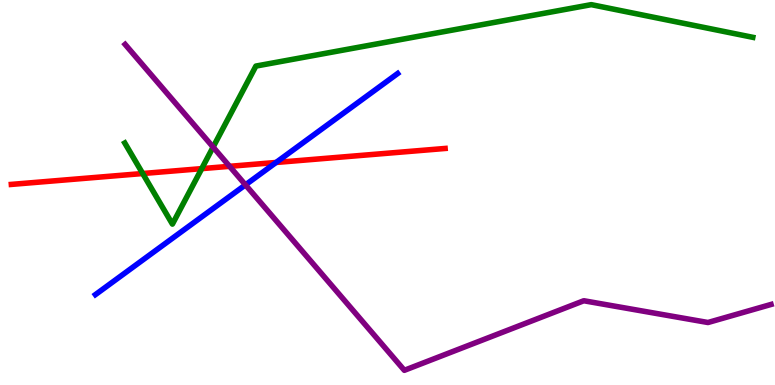[{'lines': ['blue', 'red'], 'intersections': [{'x': 3.56, 'y': 5.78}]}, {'lines': ['green', 'red'], 'intersections': [{'x': 1.84, 'y': 5.49}, {'x': 2.6, 'y': 5.62}]}, {'lines': ['purple', 'red'], 'intersections': [{'x': 2.96, 'y': 5.68}]}, {'lines': ['blue', 'green'], 'intersections': []}, {'lines': ['blue', 'purple'], 'intersections': [{'x': 3.17, 'y': 5.2}]}, {'lines': ['green', 'purple'], 'intersections': [{'x': 2.75, 'y': 6.18}]}]